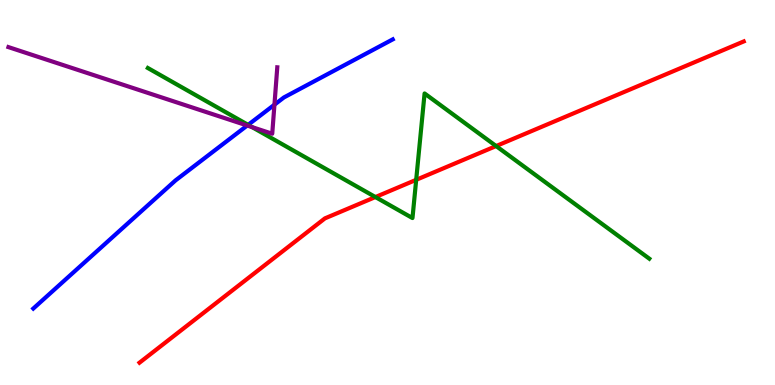[{'lines': ['blue', 'red'], 'intersections': []}, {'lines': ['green', 'red'], 'intersections': [{'x': 4.84, 'y': 4.88}, {'x': 5.37, 'y': 5.33}, {'x': 6.4, 'y': 6.21}]}, {'lines': ['purple', 'red'], 'intersections': []}, {'lines': ['blue', 'green'], 'intersections': [{'x': 3.2, 'y': 6.76}]}, {'lines': ['blue', 'purple'], 'intersections': [{'x': 3.19, 'y': 6.74}, {'x': 3.54, 'y': 7.28}]}, {'lines': ['green', 'purple'], 'intersections': [{'x': 3.25, 'y': 6.7}]}]